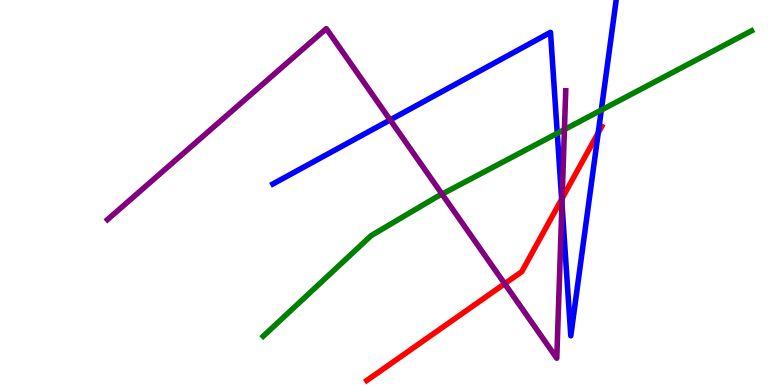[{'lines': ['blue', 'red'], 'intersections': [{'x': 7.25, 'y': 4.83}, {'x': 7.72, 'y': 6.55}]}, {'lines': ['green', 'red'], 'intersections': []}, {'lines': ['purple', 'red'], 'intersections': [{'x': 6.51, 'y': 2.63}, {'x': 7.25, 'y': 4.85}]}, {'lines': ['blue', 'green'], 'intersections': [{'x': 7.19, 'y': 6.54}, {'x': 7.76, 'y': 7.14}]}, {'lines': ['blue', 'purple'], 'intersections': [{'x': 5.03, 'y': 6.89}, {'x': 7.25, 'y': 4.71}]}, {'lines': ['green', 'purple'], 'intersections': [{'x': 5.7, 'y': 4.96}, {'x': 7.28, 'y': 6.64}]}]